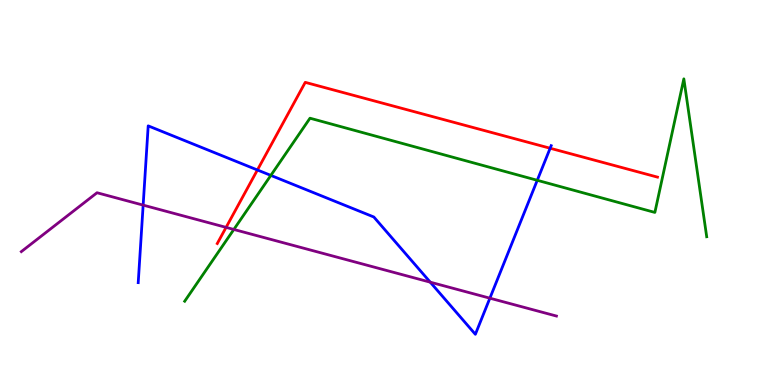[{'lines': ['blue', 'red'], 'intersections': [{'x': 3.32, 'y': 5.58}, {'x': 7.1, 'y': 6.15}]}, {'lines': ['green', 'red'], 'intersections': []}, {'lines': ['purple', 'red'], 'intersections': [{'x': 2.92, 'y': 4.09}]}, {'lines': ['blue', 'green'], 'intersections': [{'x': 3.49, 'y': 5.44}, {'x': 6.93, 'y': 5.32}]}, {'lines': ['blue', 'purple'], 'intersections': [{'x': 1.85, 'y': 4.67}, {'x': 5.55, 'y': 2.67}, {'x': 6.32, 'y': 2.26}]}, {'lines': ['green', 'purple'], 'intersections': [{'x': 3.02, 'y': 4.04}]}]